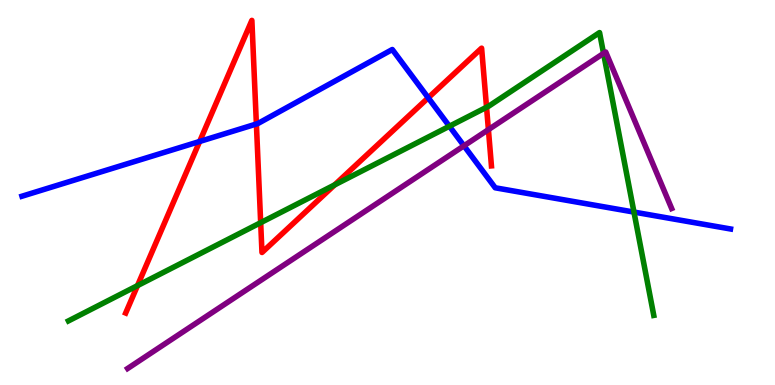[{'lines': ['blue', 'red'], 'intersections': [{'x': 2.58, 'y': 6.33}, {'x': 3.31, 'y': 6.78}, {'x': 5.53, 'y': 7.46}]}, {'lines': ['green', 'red'], 'intersections': [{'x': 1.77, 'y': 2.58}, {'x': 3.36, 'y': 4.22}, {'x': 4.32, 'y': 5.2}, {'x': 6.28, 'y': 7.21}]}, {'lines': ['purple', 'red'], 'intersections': [{'x': 6.3, 'y': 6.63}]}, {'lines': ['blue', 'green'], 'intersections': [{'x': 5.8, 'y': 6.72}, {'x': 8.18, 'y': 4.49}]}, {'lines': ['blue', 'purple'], 'intersections': [{'x': 5.99, 'y': 6.21}]}, {'lines': ['green', 'purple'], 'intersections': [{'x': 7.79, 'y': 8.61}]}]